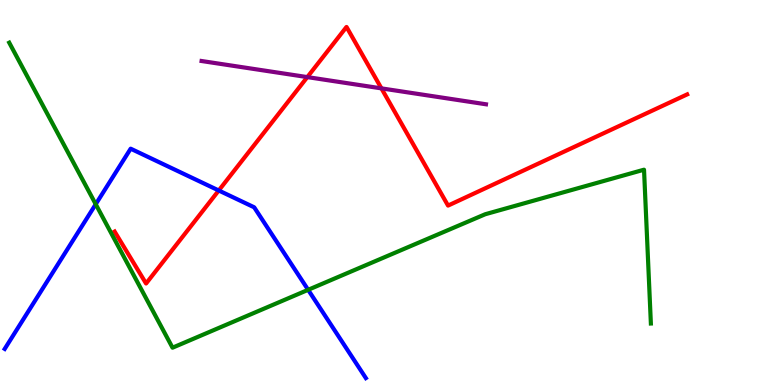[{'lines': ['blue', 'red'], 'intersections': [{'x': 2.82, 'y': 5.05}]}, {'lines': ['green', 'red'], 'intersections': []}, {'lines': ['purple', 'red'], 'intersections': [{'x': 3.97, 'y': 8.0}, {'x': 4.92, 'y': 7.7}]}, {'lines': ['blue', 'green'], 'intersections': [{'x': 1.24, 'y': 4.7}, {'x': 3.98, 'y': 2.47}]}, {'lines': ['blue', 'purple'], 'intersections': []}, {'lines': ['green', 'purple'], 'intersections': []}]